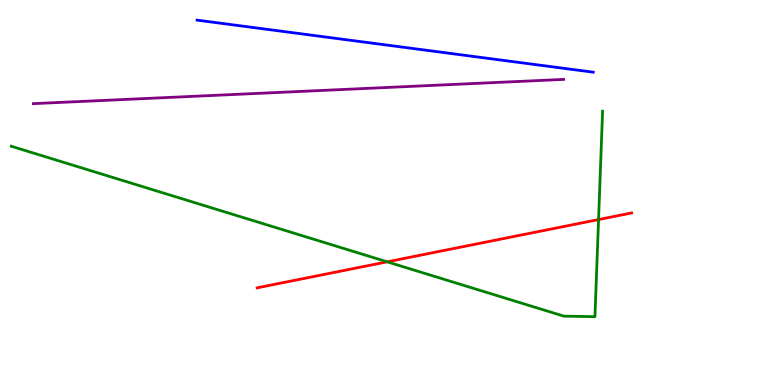[{'lines': ['blue', 'red'], 'intersections': []}, {'lines': ['green', 'red'], 'intersections': [{'x': 5.0, 'y': 3.2}, {'x': 7.72, 'y': 4.3}]}, {'lines': ['purple', 'red'], 'intersections': []}, {'lines': ['blue', 'green'], 'intersections': []}, {'lines': ['blue', 'purple'], 'intersections': []}, {'lines': ['green', 'purple'], 'intersections': []}]